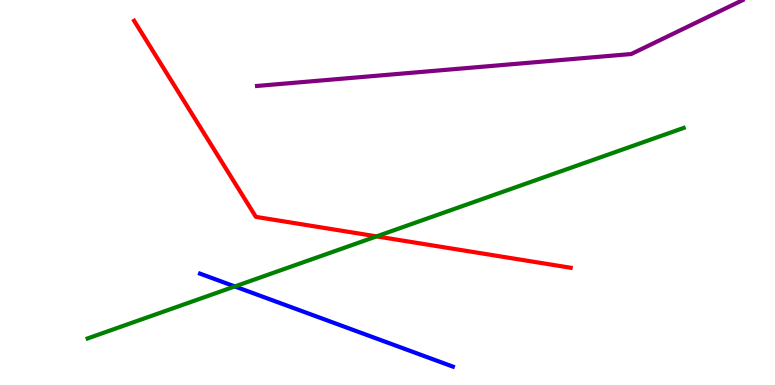[{'lines': ['blue', 'red'], 'intersections': []}, {'lines': ['green', 'red'], 'intersections': [{'x': 4.86, 'y': 3.86}]}, {'lines': ['purple', 'red'], 'intersections': []}, {'lines': ['blue', 'green'], 'intersections': [{'x': 3.03, 'y': 2.56}]}, {'lines': ['blue', 'purple'], 'intersections': []}, {'lines': ['green', 'purple'], 'intersections': []}]